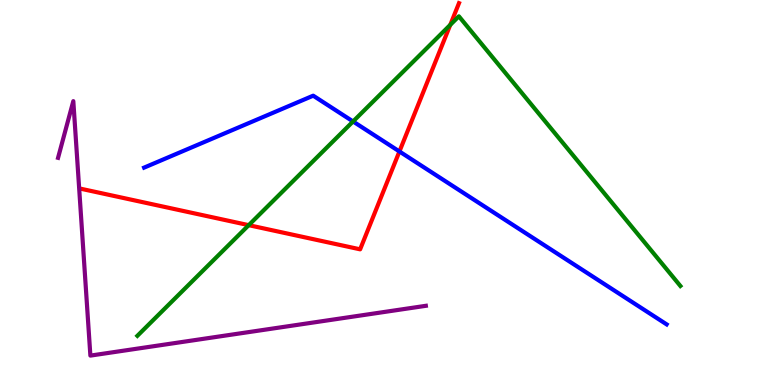[{'lines': ['blue', 'red'], 'intersections': [{'x': 5.15, 'y': 6.07}]}, {'lines': ['green', 'red'], 'intersections': [{'x': 3.21, 'y': 4.15}, {'x': 5.81, 'y': 9.35}]}, {'lines': ['purple', 'red'], 'intersections': []}, {'lines': ['blue', 'green'], 'intersections': [{'x': 4.56, 'y': 6.84}]}, {'lines': ['blue', 'purple'], 'intersections': []}, {'lines': ['green', 'purple'], 'intersections': []}]